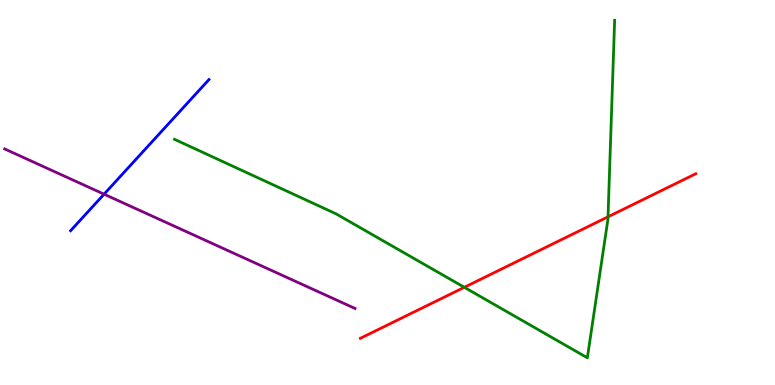[{'lines': ['blue', 'red'], 'intersections': []}, {'lines': ['green', 'red'], 'intersections': [{'x': 5.99, 'y': 2.54}, {'x': 7.85, 'y': 4.37}]}, {'lines': ['purple', 'red'], 'intersections': []}, {'lines': ['blue', 'green'], 'intersections': []}, {'lines': ['blue', 'purple'], 'intersections': [{'x': 1.34, 'y': 4.96}]}, {'lines': ['green', 'purple'], 'intersections': []}]